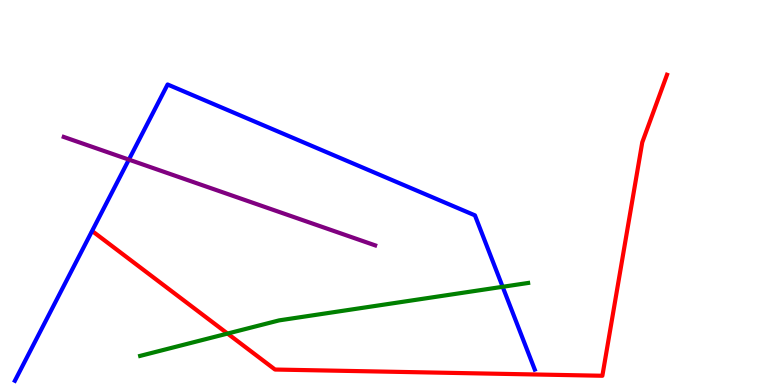[{'lines': ['blue', 'red'], 'intersections': []}, {'lines': ['green', 'red'], 'intersections': [{'x': 2.94, 'y': 1.34}]}, {'lines': ['purple', 'red'], 'intersections': []}, {'lines': ['blue', 'green'], 'intersections': [{'x': 6.49, 'y': 2.55}]}, {'lines': ['blue', 'purple'], 'intersections': [{'x': 1.66, 'y': 5.85}]}, {'lines': ['green', 'purple'], 'intersections': []}]